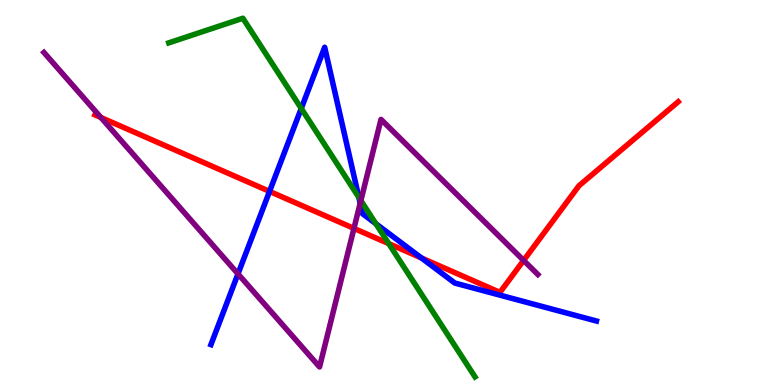[{'lines': ['blue', 'red'], 'intersections': [{'x': 3.48, 'y': 5.03}, {'x': 5.44, 'y': 3.3}]}, {'lines': ['green', 'red'], 'intersections': [{'x': 5.02, 'y': 3.67}]}, {'lines': ['purple', 'red'], 'intersections': [{'x': 1.3, 'y': 6.95}, {'x': 4.57, 'y': 4.07}, {'x': 6.76, 'y': 3.24}]}, {'lines': ['blue', 'green'], 'intersections': [{'x': 3.89, 'y': 7.18}, {'x': 4.63, 'y': 4.87}, {'x': 4.85, 'y': 4.19}]}, {'lines': ['blue', 'purple'], 'intersections': [{'x': 3.07, 'y': 2.89}, {'x': 4.65, 'y': 4.72}]}, {'lines': ['green', 'purple'], 'intersections': [{'x': 4.66, 'y': 4.79}]}]